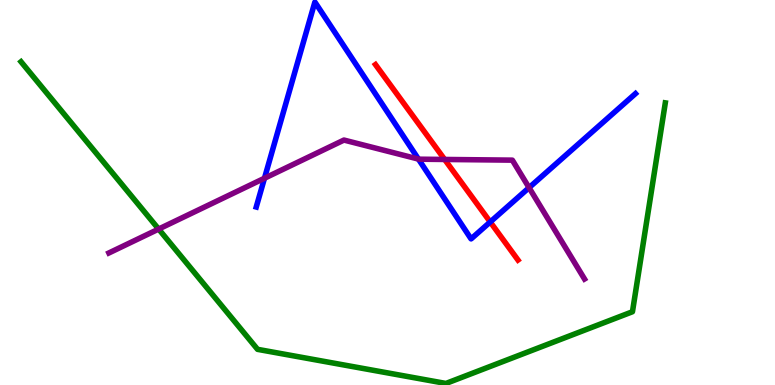[{'lines': ['blue', 'red'], 'intersections': [{'x': 6.33, 'y': 4.23}]}, {'lines': ['green', 'red'], 'intersections': []}, {'lines': ['purple', 'red'], 'intersections': [{'x': 5.74, 'y': 5.86}]}, {'lines': ['blue', 'green'], 'intersections': []}, {'lines': ['blue', 'purple'], 'intersections': [{'x': 3.41, 'y': 5.37}, {'x': 5.4, 'y': 5.87}, {'x': 6.83, 'y': 5.13}]}, {'lines': ['green', 'purple'], 'intersections': [{'x': 2.05, 'y': 4.05}]}]